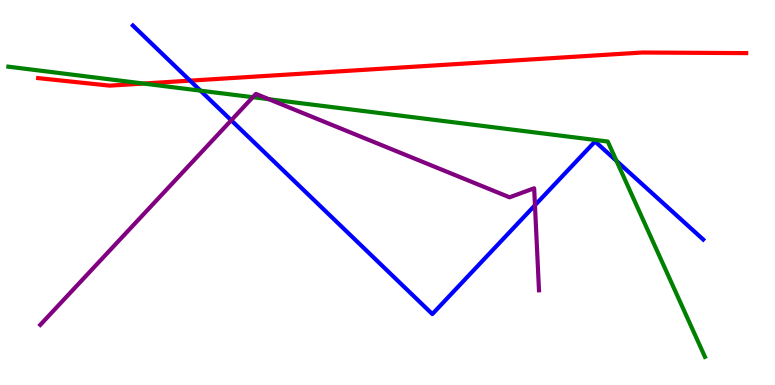[{'lines': ['blue', 'red'], 'intersections': [{'x': 2.45, 'y': 7.91}]}, {'lines': ['green', 'red'], 'intersections': [{'x': 1.85, 'y': 7.83}]}, {'lines': ['purple', 'red'], 'intersections': []}, {'lines': ['blue', 'green'], 'intersections': [{'x': 2.59, 'y': 7.65}, {'x': 7.95, 'y': 5.82}]}, {'lines': ['blue', 'purple'], 'intersections': [{'x': 2.98, 'y': 6.88}, {'x': 6.9, 'y': 4.67}]}, {'lines': ['green', 'purple'], 'intersections': [{'x': 3.26, 'y': 7.48}, {'x': 3.47, 'y': 7.42}]}]